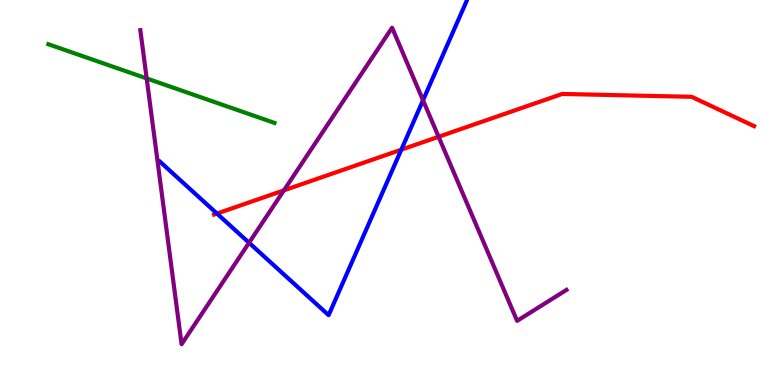[{'lines': ['blue', 'red'], 'intersections': [{'x': 2.8, 'y': 4.45}, {'x': 5.18, 'y': 6.11}]}, {'lines': ['green', 'red'], 'intersections': []}, {'lines': ['purple', 'red'], 'intersections': [{'x': 3.66, 'y': 5.06}, {'x': 5.66, 'y': 6.45}]}, {'lines': ['blue', 'green'], 'intersections': []}, {'lines': ['blue', 'purple'], 'intersections': [{'x': 3.21, 'y': 3.69}, {'x': 5.46, 'y': 7.4}]}, {'lines': ['green', 'purple'], 'intersections': [{'x': 1.89, 'y': 7.96}]}]